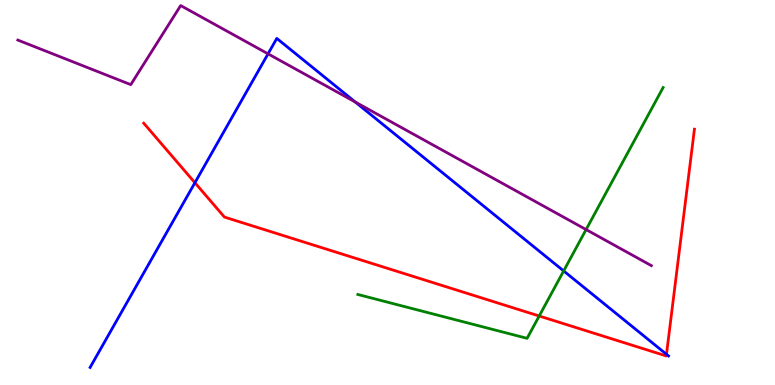[{'lines': ['blue', 'red'], 'intersections': [{'x': 2.51, 'y': 5.25}, {'x': 8.6, 'y': 0.798}]}, {'lines': ['green', 'red'], 'intersections': [{'x': 6.96, 'y': 1.79}]}, {'lines': ['purple', 'red'], 'intersections': []}, {'lines': ['blue', 'green'], 'intersections': [{'x': 7.27, 'y': 2.96}]}, {'lines': ['blue', 'purple'], 'intersections': [{'x': 3.46, 'y': 8.6}, {'x': 4.58, 'y': 7.35}]}, {'lines': ['green', 'purple'], 'intersections': [{'x': 7.56, 'y': 4.04}]}]